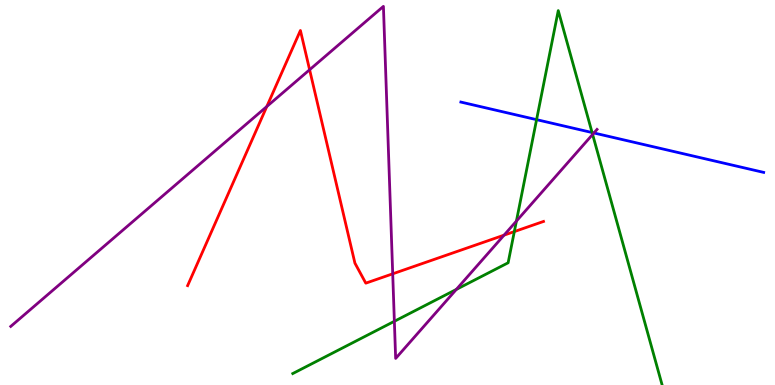[{'lines': ['blue', 'red'], 'intersections': []}, {'lines': ['green', 'red'], 'intersections': [{'x': 6.64, 'y': 3.98}]}, {'lines': ['purple', 'red'], 'intersections': [{'x': 3.44, 'y': 7.23}, {'x': 3.99, 'y': 8.19}, {'x': 5.07, 'y': 2.89}, {'x': 6.5, 'y': 3.89}]}, {'lines': ['blue', 'green'], 'intersections': [{'x': 6.92, 'y': 6.89}, {'x': 7.64, 'y': 6.56}]}, {'lines': ['blue', 'purple'], 'intersections': [{'x': 7.66, 'y': 6.55}]}, {'lines': ['green', 'purple'], 'intersections': [{'x': 5.09, 'y': 1.65}, {'x': 5.89, 'y': 2.48}, {'x': 6.66, 'y': 4.26}, {'x': 7.65, 'y': 6.51}]}]